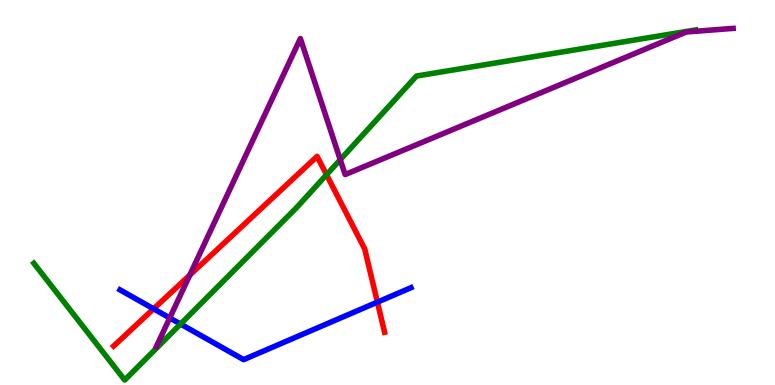[{'lines': ['blue', 'red'], 'intersections': [{'x': 1.98, 'y': 1.98}, {'x': 4.87, 'y': 2.15}]}, {'lines': ['green', 'red'], 'intersections': [{'x': 4.21, 'y': 5.46}]}, {'lines': ['purple', 'red'], 'intersections': [{'x': 2.45, 'y': 2.85}]}, {'lines': ['blue', 'green'], 'intersections': [{'x': 2.33, 'y': 1.58}]}, {'lines': ['blue', 'purple'], 'intersections': [{'x': 2.19, 'y': 1.74}]}, {'lines': ['green', 'purple'], 'intersections': [{'x': 4.39, 'y': 5.85}]}]